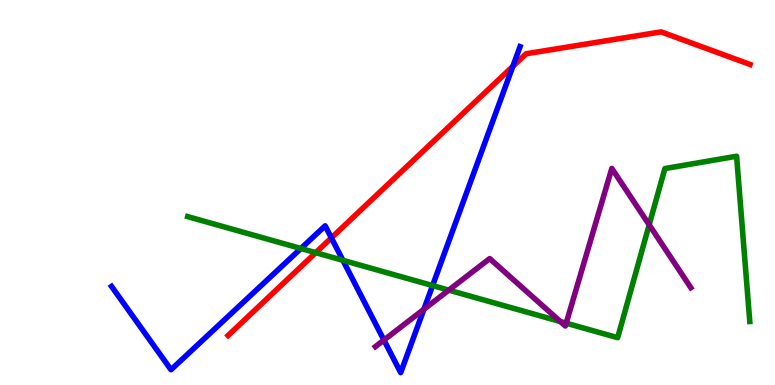[{'lines': ['blue', 'red'], 'intersections': [{'x': 4.28, 'y': 3.82}, {'x': 6.62, 'y': 8.28}]}, {'lines': ['green', 'red'], 'intersections': [{'x': 4.07, 'y': 3.44}]}, {'lines': ['purple', 'red'], 'intersections': []}, {'lines': ['blue', 'green'], 'intersections': [{'x': 3.88, 'y': 3.55}, {'x': 4.42, 'y': 3.24}, {'x': 5.58, 'y': 2.58}]}, {'lines': ['blue', 'purple'], 'intersections': [{'x': 4.95, 'y': 1.17}, {'x': 5.47, 'y': 1.97}]}, {'lines': ['green', 'purple'], 'intersections': [{'x': 5.79, 'y': 2.46}, {'x': 7.23, 'y': 1.65}, {'x': 7.31, 'y': 1.61}, {'x': 8.38, 'y': 4.16}]}]